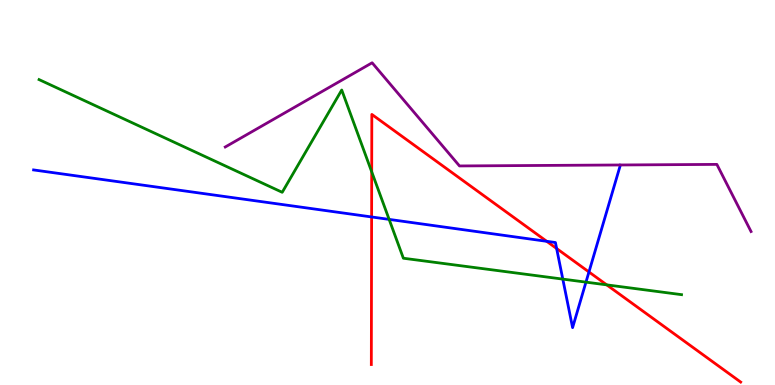[{'lines': ['blue', 'red'], 'intersections': [{'x': 4.8, 'y': 4.36}, {'x': 7.05, 'y': 3.73}, {'x': 7.18, 'y': 3.55}, {'x': 7.6, 'y': 2.94}]}, {'lines': ['green', 'red'], 'intersections': [{'x': 4.8, 'y': 5.54}, {'x': 7.83, 'y': 2.6}]}, {'lines': ['purple', 'red'], 'intersections': []}, {'lines': ['blue', 'green'], 'intersections': [{'x': 5.02, 'y': 4.3}, {'x': 7.26, 'y': 2.75}, {'x': 7.56, 'y': 2.67}]}, {'lines': ['blue', 'purple'], 'intersections': []}, {'lines': ['green', 'purple'], 'intersections': []}]